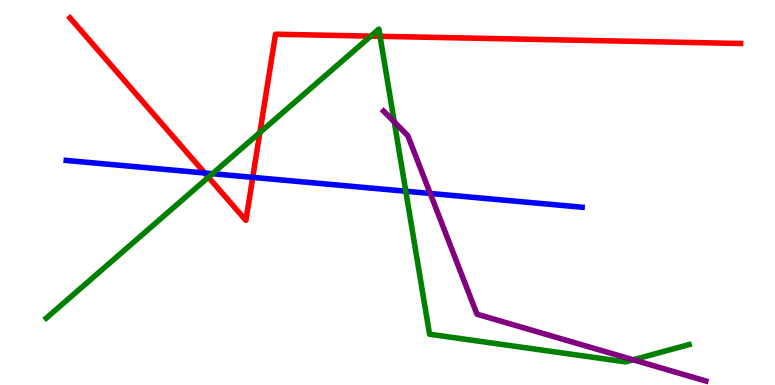[{'lines': ['blue', 'red'], 'intersections': [{'x': 2.64, 'y': 5.51}, {'x': 3.26, 'y': 5.39}]}, {'lines': ['green', 'red'], 'intersections': [{'x': 2.69, 'y': 5.4}, {'x': 3.35, 'y': 6.56}, {'x': 4.78, 'y': 9.06}, {'x': 4.9, 'y': 9.06}]}, {'lines': ['purple', 'red'], 'intersections': []}, {'lines': ['blue', 'green'], 'intersections': [{'x': 2.74, 'y': 5.49}, {'x': 5.24, 'y': 5.03}]}, {'lines': ['blue', 'purple'], 'intersections': [{'x': 5.55, 'y': 4.98}]}, {'lines': ['green', 'purple'], 'intersections': [{'x': 5.09, 'y': 6.83}, {'x': 8.17, 'y': 0.655}]}]